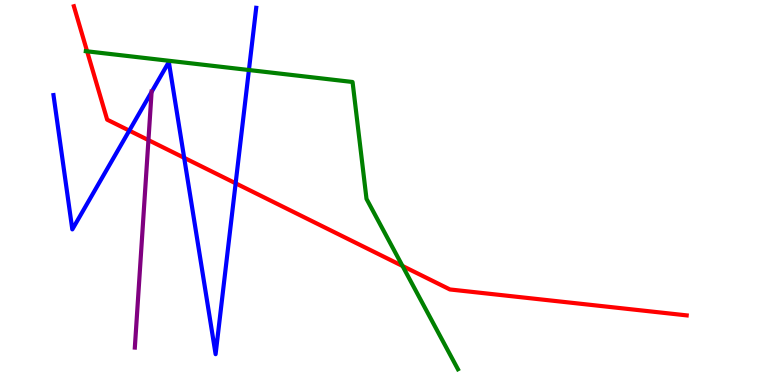[{'lines': ['blue', 'red'], 'intersections': [{'x': 1.67, 'y': 6.61}, {'x': 2.38, 'y': 5.9}, {'x': 3.04, 'y': 5.24}]}, {'lines': ['green', 'red'], 'intersections': [{'x': 1.12, 'y': 8.67}, {'x': 5.19, 'y': 3.09}]}, {'lines': ['purple', 'red'], 'intersections': [{'x': 1.92, 'y': 6.36}]}, {'lines': ['blue', 'green'], 'intersections': [{'x': 3.21, 'y': 8.18}]}, {'lines': ['blue', 'purple'], 'intersections': [{'x': 1.96, 'y': 7.61}]}, {'lines': ['green', 'purple'], 'intersections': []}]